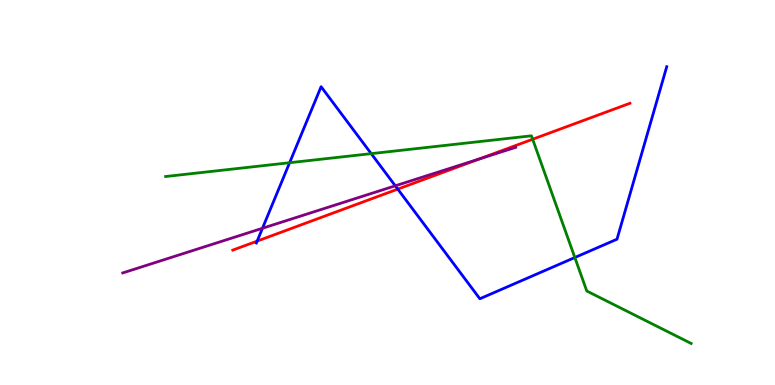[{'lines': ['blue', 'red'], 'intersections': [{'x': 3.32, 'y': 3.74}, {'x': 5.13, 'y': 5.09}]}, {'lines': ['green', 'red'], 'intersections': [{'x': 6.87, 'y': 6.38}]}, {'lines': ['purple', 'red'], 'intersections': [{'x': 6.19, 'y': 5.87}]}, {'lines': ['blue', 'green'], 'intersections': [{'x': 3.74, 'y': 5.77}, {'x': 4.79, 'y': 6.01}, {'x': 7.42, 'y': 3.31}]}, {'lines': ['blue', 'purple'], 'intersections': [{'x': 3.39, 'y': 4.07}, {'x': 5.1, 'y': 5.17}]}, {'lines': ['green', 'purple'], 'intersections': []}]